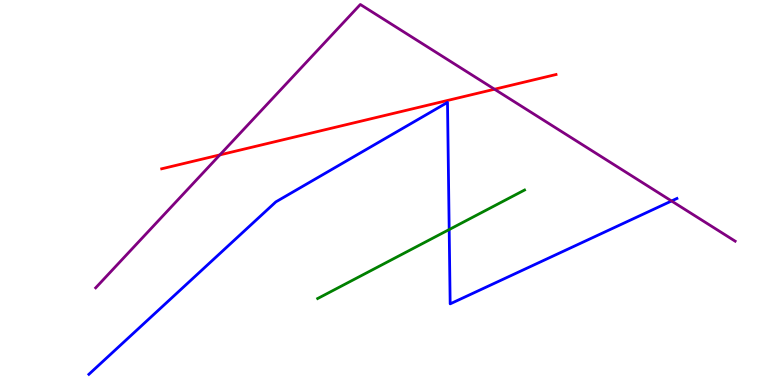[{'lines': ['blue', 'red'], 'intersections': []}, {'lines': ['green', 'red'], 'intersections': []}, {'lines': ['purple', 'red'], 'intersections': [{'x': 2.84, 'y': 5.98}, {'x': 6.38, 'y': 7.68}]}, {'lines': ['blue', 'green'], 'intersections': [{'x': 5.8, 'y': 4.04}]}, {'lines': ['blue', 'purple'], 'intersections': [{'x': 8.66, 'y': 4.78}]}, {'lines': ['green', 'purple'], 'intersections': []}]